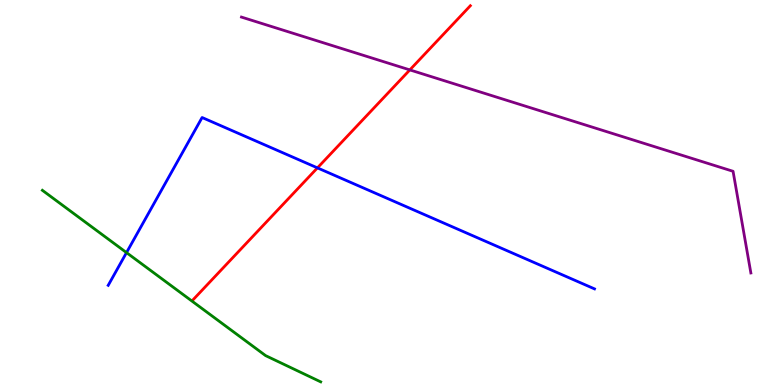[{'lines': ['blue', 'red'], 'intersections': [{'x': 4.1, 'y': 5.64}]}, {'lines': ['green', 'red'], 'intersections': []}, {'lines': ['purple', 'red'], 'intersections': [{'x': 5.29, 'y': 8.18}]}, {'lines': ['blue', 'green'], 'intersections': [{'x': 1.63, 'y': 3.44}]}, {'lines': ['blue', 'purple'], 'intersections': []}, {'lines': ['green', 'purple'], 'intersections': []}]